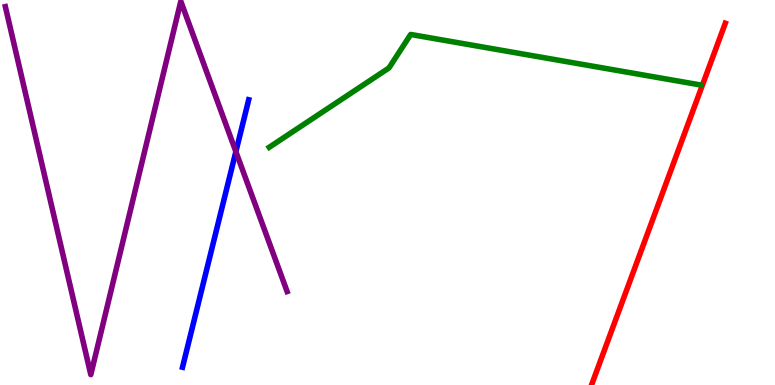[{'lines': ['blue', 'red'], 'intersections': []}, {'lines': ['green', 'red'], 'intersections': []}, {'lines': ['purple', 'red'], 'intersections': []}, {'lines': ['blue', 'green'], 'intersections': []}, {'lines': ['blue', 'purple'], 'intersections': [{'x': 3.04, 'y': 6.06}]}, {'lines': ['green', 'purple'], 'intersections': []}]